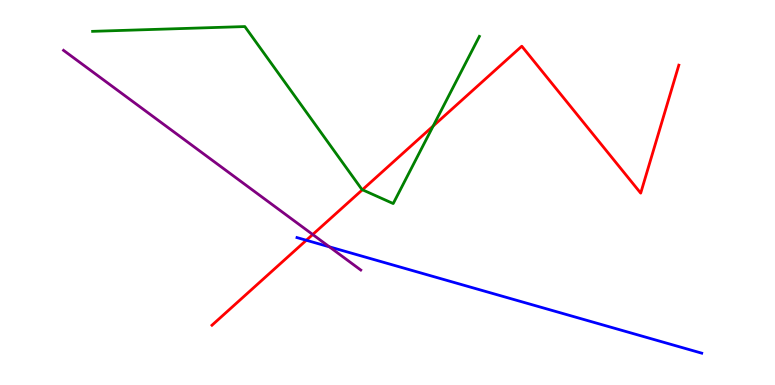[{'lines': ['blue', 'red'], 'intersections': [{'x': 3.95, 'y': 3.76}]}, {'lines': ['green', 'red'], 'intersections': [{'x': 4.68, 'y': 5.07}, {'x': 5.59, 'y': 6.73}]}, {'lines': ['purple', 'red'], 'intersections': [{'x': 4.03, 'y': 3.91}]}, {'lines': ['blue', 'green'], 'intersections': []}, {'lines': ['blue', 'purple'], 'intersections': [{'x': 4.25, 'y': 3.59}]}, {'lines': ['green', 'purple'], 'intersections': []}]